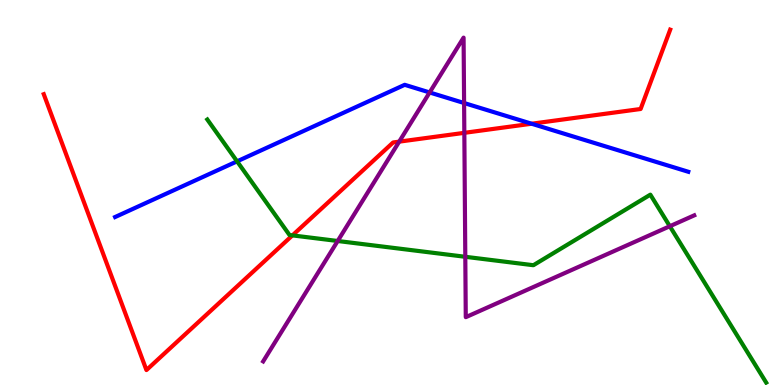[{'lines': ['blue', 'red'], 'intersections': [{'x': 6.86, 'y': 6.79}]}, {'lines': ['green', 'red'], 'intersections': [{'x': 3.77, 'y': 3.89}]}, {'lines': ['purple', 'red'], 'intersections': [{'x': 5.15, 'y': 6.32}, {'x': 5.99, 'y': 6.55}]}, {'lines': ['blue', 'green'], 'intersections': [{'x': 3.06, 'y': 5.81}]}, {'lines': ['blue', 'purple'], 'intersections': [{'x': 5.54, 'y': 7.6}, {'x': 5.99, 'y': 7.32}]}, {'lines': ['green', 'purple'], 'intersections': [{'x': 4.36, 'y': 3.74}, {'x': 6.0, 'y': 3.33}, {'x': 8.64, 'y': 4.12}]}]